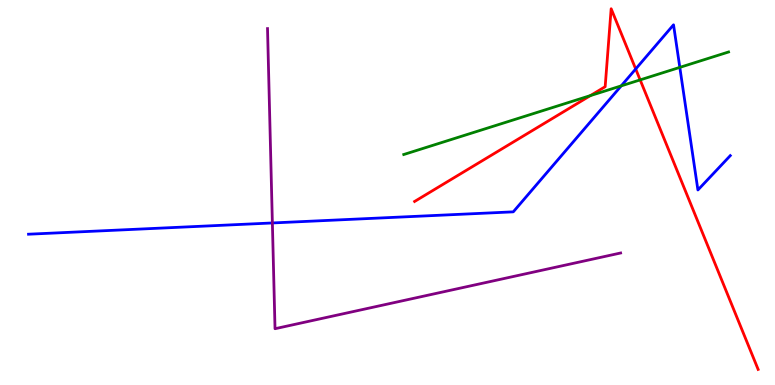[{'lines': ['blue', 'red'], 'intersections': [{'x': 8.2, 'y': 8.21}]}, {'lines': ['green', 'red'], 'intersections': [{'x': 7.62, 'y': 7.52}, {'x': 8.26, 'y': 7.92}]}, {'lines': ['purple', 'red'], 'intersections': []}, {'lines': ['blue', 'green'], 'intersections': [{'x': 8.02, 'y': 7.77}, {'x': 8.77, 'y': 8.25}]}, {'lines': ['blue', 'purple'], 'intersections': [{'x': 3.51, 'y': 4.21}]}, {'lines': ['green', 'purple'], 'intersections': []}]